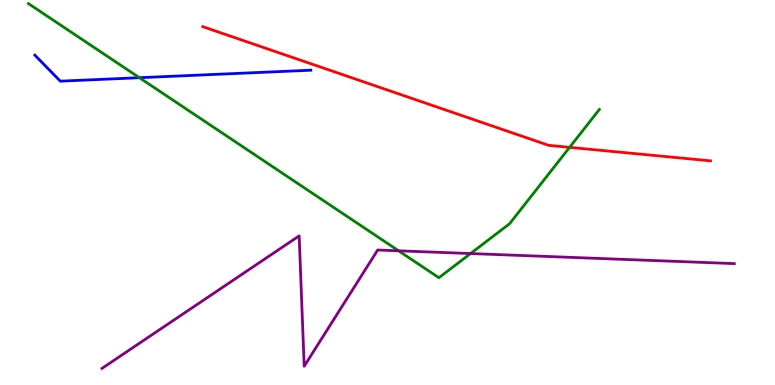[{'lines': ['blue', 'red'], 'intersections': []}, {'lines': ['green', 'red'], 'intersections': [{'x': 7.35, 'y': 6.17}]}, {'lines': ['purple', 'red'], 'intersections': []}, {'lines': ['blue', 'green'], 'intersections': [{'x': 1.8, 'y': 7.98}]}, {'lines': ['blue', 'purple'], 'intersections': []}, {'lines': ['green', 'purple'], 'intersections': [{'x': 5.14, 'y': 3.49}, {'x': 6.07, 'y': 3.41}]}]